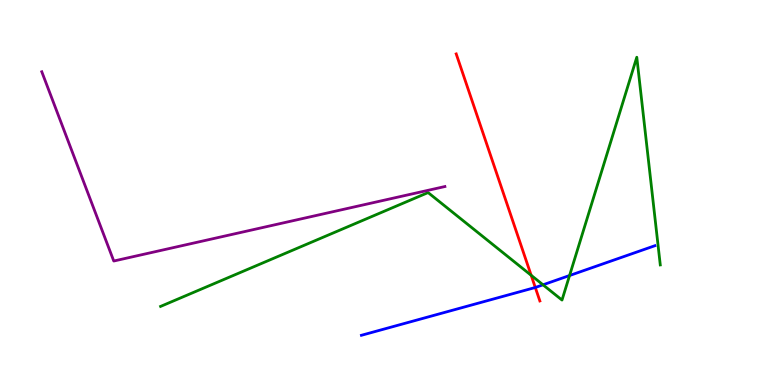[{'lines': ['blue', 'red'], 'intersections': [{'x': 6.91, 'y': 2.53}]}, {'lines': ['green', 'red'], 'intersections': [{'x': 6.85, 'y': 2.85}]}, {'lines': ['purple', 'red'], 'intersections': []}, {'lines': ['blue', 'green'], 'intersections': [{'x': 7.01, 'y': 2.6}, {'x': 7.35, 'y': 2.84}]}, {'lines': ['blue', 'purple'], 'intersections': []}, {'lines': ['green', 'purple'], 'intersections': []}]